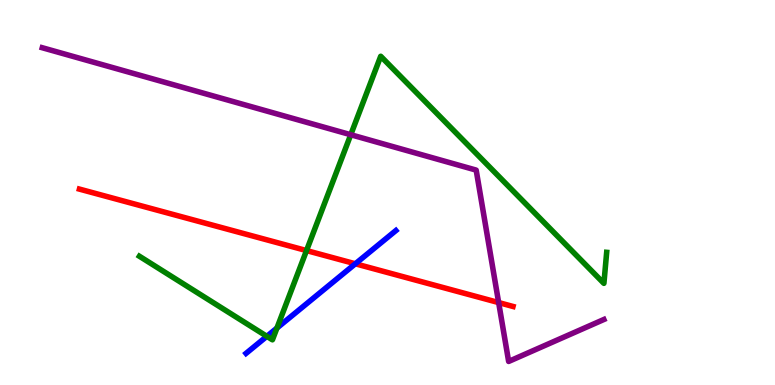[{'lines': ['blue', 'red'], 'intersections': [{'x': 4.59, 'y': 3.15}]}, {'lines': ['green', 'red'], 'intersections': [{'x': 3.96, 'y': 3.49}]}, {'lines': ['purple', 'red'], 'intersections': [{'x': 6.43, 'y': 2.14}]}, {'lines': ['blue', 'green'], 'intersections': [{'x': 3.44, 'y': 1.26}, {'x': 3.57, 'y': 1.48}]}, {'lines': ['blue', 'purple'], 'intersections': []}, {'lines': ['green', 'purple'], 'intersections': [{'x': 4.53, 'y': 6.5}]}]